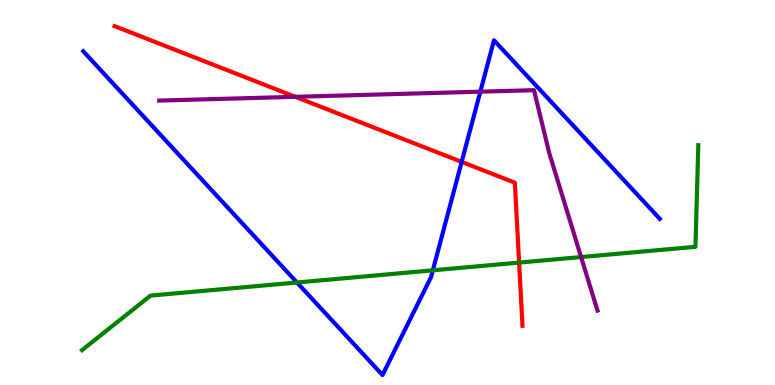[{'lines': ['blue', 'red'], 'intersections': [{'x': 5.96, 'y': 5.8}]}, {'lines': ['green', 'red'], 'intersections': [{'x': 6.7, 'y': 3.18}]}, {'lines': ['purple', 'red'], 'intersections': [{'x': 3.81, 'y': 7.49}]}, {'lines': ['blue', 'green'], 'intersections': [{'x': 3.83, 'y': 2.66}, {'x': 5.58, 'y': 2.98}]}, {'lines': ['blue', 'purple'], 'intersections': [{'x': 6.2, 'y': 7.62}]}, {'lines': ['green', 'purple'], 'intersections': [{'x': 7.5, 'y': 3.32}]}]